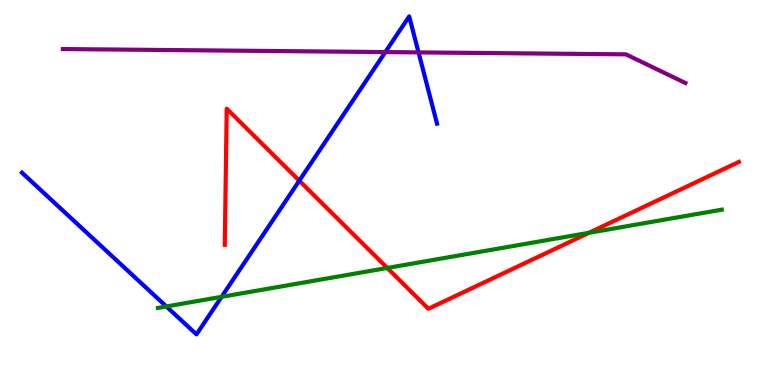[{'lines': ['blue', 'red'], 'intersections': [{'x': 3.86, 'y': 5.31}]}, {'lines': ['green', 'red'], 'intersections': [{'x': 5.0, 'y': 3.04}, {'x': 7.6, 'y': 3.95}]}, {'lines': ['purple', 'red'], 'intersections': []}, {'lines': ['blue', 'green'], 'intersections': [{'x': 2.15, 'y': 2.04}, {'x': 2.86, 'y': 2.29}]}, {'lines': ['blue', 'purple'], 'intersections': [{'x': 4.97, 'y': 8.65}, {'x': 5.4, 'y': 8.64}]}, {'lines': ['green', 'purple'], 'intersections': []}]